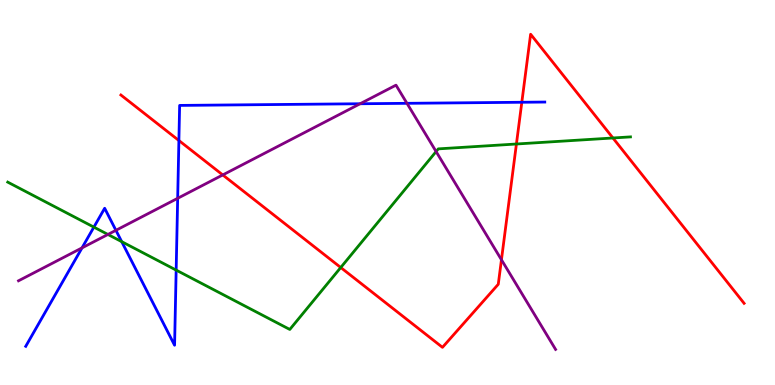[{'lines': ['blue', 'red'], 'intersections': [{'x': 2.31, 'y': 6.35}, {'x': 6.73, 'y': 7.34}]}, {'lines': ['green', 'red'], 'intersections': [{'x': 4.4, 'y': 3.05}, {'x': 6.66, 'y': 6.26}, {'x': 7.91, 'y': 6.42}]}, {'lines': ['purple', 'red'], 'intersections': [{'x': 2.87, 'y': 5.46}, {'x': 6.47, 'y': 3.25}]}, {'lines': ['blue', 'green'], 'intersections': [{'x': 1.21, 'y': 4.1}, {'x': 1.57, 'y': 3.72}, {'x': 2.27, 'y': 2.98}]}, {'lines': ['blue', 'purple'], 'intersections': [{'x': 1.06, 'y': 3.56}, {'x': 1.5, 'y': 4.02}, {'x': 2.29, 'y': 4.85}, {'x': 4.65, 'y': 7.31}, {'x': 5.25, 'y': 7.32}]}, {'lines': ['green', 'purple'], 'intersections': [{'x': 1.39, 'y': 3.91}, {'x': 5.63, 'y': 6.06}]}]